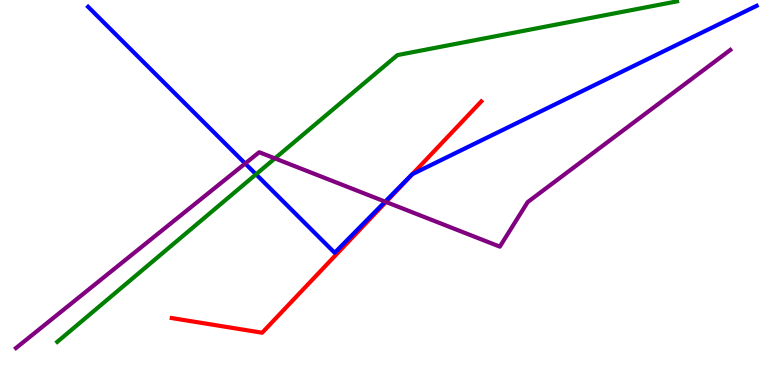[{'lines': ['blue', 'red'], 'intersections': [{'x': 5.32, 'y': 5.48}]}, {'lines': ['green', 'red'], 'intersections': []}, {'lines': ['purple', 'red'], 'intersections': [{'x': 4.98, 'y': 4.75}]}, {'lines': ['blue', 'green'], 'intersections': [{'x': 3.3, 'y': 5.47}]}, {'lines': ['blue', 'purple'], 'intersections': [{'x': 3.16, 'y': 5.75}, {'x': 4.97, 'y': 4.76}]}, {'lines': ['green', 'purple'], 'intersections': [{'x': 3.55, 'y': 5.89}]}]